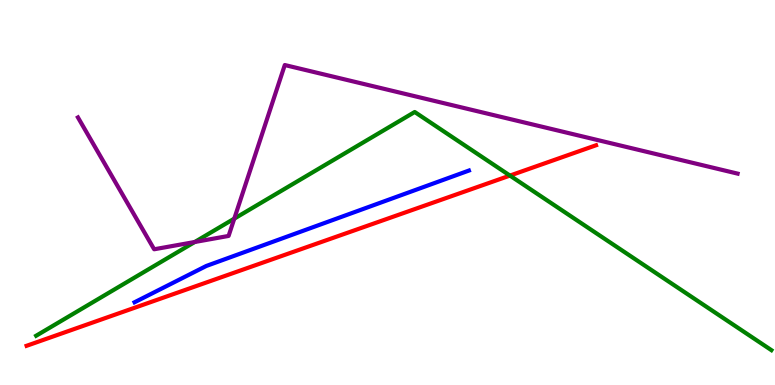[{'lines': ['blue', 'red'], 'intersections': []}, {'lines': ['green', 'red'], 'intersections': [{'x': 6.58, 'y': 5.44}]}, {'lines': ['purple', 'red'], 'intersections': []}, {'lines': ['blue', 'green'], 'intersections': []}, {'lines': ['blue', 'purple'], 'intersections': []}, {'lines': ['green', 'purple'], 'intersections': [{'x': 2.51, 'y': 3.71}, {'x': 3.02, 'y': 4.32}]}]